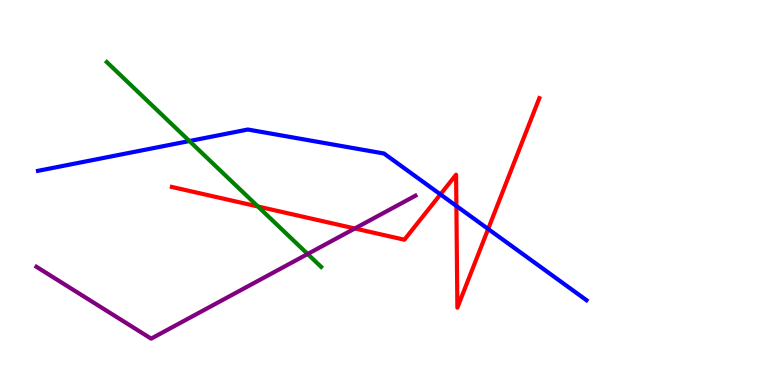[{'lines': ['blue', 'red'], 'intersections': [{'x': 5.68, 'y': 4.95}, {'x': 5.89, 'y': 4.65}, {'x': 6.3, 'y': 4.05}]}, {'lines': ['green', 'red'], 'intersections': [{'x': 3.33, 'y': 4.64}]}, {'lines': ['purple', 'red'], 'intersections': [{'x': 4.58, 'y': 4.07}]}, {'lines': ['blue', 'green'], 'intersections': [{'x': 2.44, 'y': 6.34}]}, {'lines': ['blue', 'purple'], 'intersections': []}, {'lines': ['green', 'purple'], 'intersections': [{'x': 3.97, 'y': 3.4}]}]